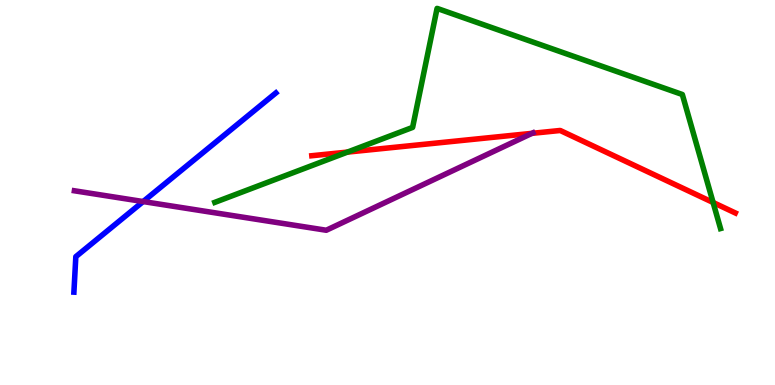[{'lines': ['blue', 'red'], 'intersections': []}, {'lines': ['green', 'red'], 'intersections': [{'x': 4.48, 'y': 6.05}, {'x': 9.2, 'y': 4.74}]}, {'lines': ['purple', 'red'], 'intersections': [{'x': 6.86, 'y': 6.54}]}, {'lines': ['blue', 'green'], 'intersections': []}, {'lines': ['blue', 'purple'], 'intersections': [{'x': 1.85, 'y': 4.76}]}, {'lines': ['green', 'purple'], 'intersections': []}]